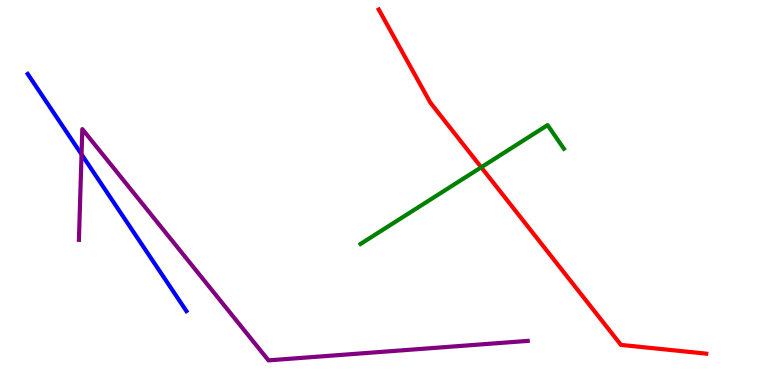[{'lines': ['blue', 'red'], 'intersections': []}, {'lines': ['green', 'red'], 'intersections': [{'x': 6.21, 'y': 5.66}]}, {'lines': ['purple', 'red'], 'intersections': []}, {'lines': ['blue', 'green'], 'intersections': []}, {'lines': ['blue', 'purple'], 'intersections': [{'x': 1.05, 'y': 5.99}]}, {'lines': ['green', 'purple'], 'intersections': []}]